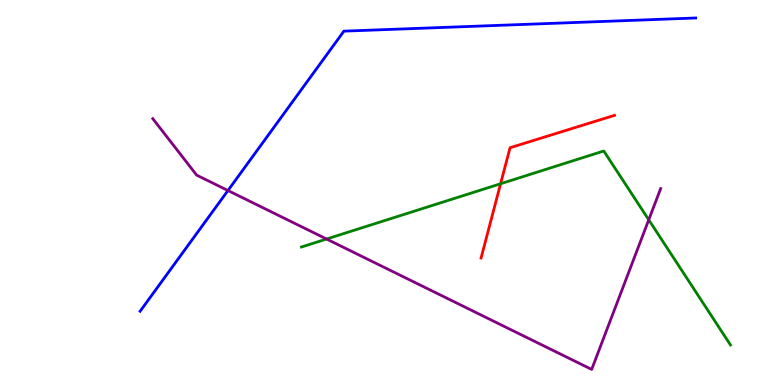[{'lines': ['blue', 'red'], 'intersections': []}, {'lines': ['green', 'red'], 'intersections': [{'x': 6.46, 'y': 5.23}]}, {'lines': ['purple', 'red'], 'intersections': []}, {'lines': ['blue', 'green'], 'intersections': []}, {'lines': ['blue', 'purple'], 'intersections': [{'x': 2.94, 'y': 5.05}]}, {'lines': ['green', 'purple'], 'intersections': [{'x': 4.21, 'y': 3.79}, {'x': 8.37, 'y': 4.29}]}]